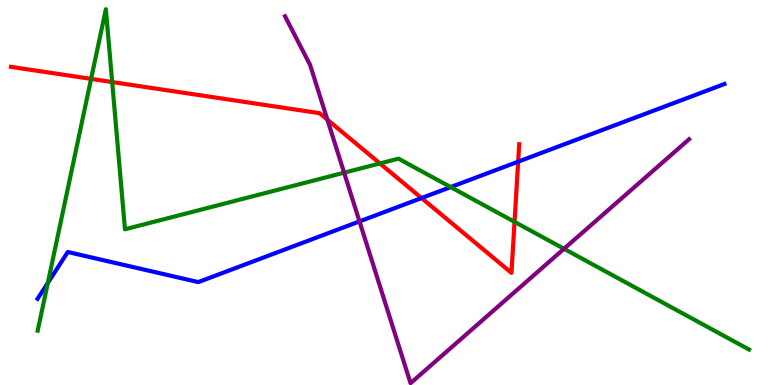[{'lines': ['blue', 'red'], 'intersections': [{'x': 5.44, 'y': 4.86}, {'x': 6.69, 'y': 5.8}]}, {'lines': ['green', 'red'], 'intersections': [{'x': 1.18, 'y': 7.95}, {'x': 1.45, 'y': 7.87}, {'x': 4.9, 'y': 5.75}, {'x': 6.64, 'y': 4.24}]}, {'lines': ['purple', 'red'], 'intersections': [{'x': 4.22, 'y': 6.89}]}, {'lines': ['blue', 'green'], 'intersections': [{'x': 0.617, 'y': 2.65}, {'x': 5.82, 'y': 5.14}]}, {'lines': ['blue', 'purple'], 'intersections': [{'x': 4.64, 'y': 4.25}]}, {'lines': ['green', 'purple'], 'intersections': [{'x': 4.44, 'y': 5.51}, {'x': 7.28, 'y': 3.54}]}]